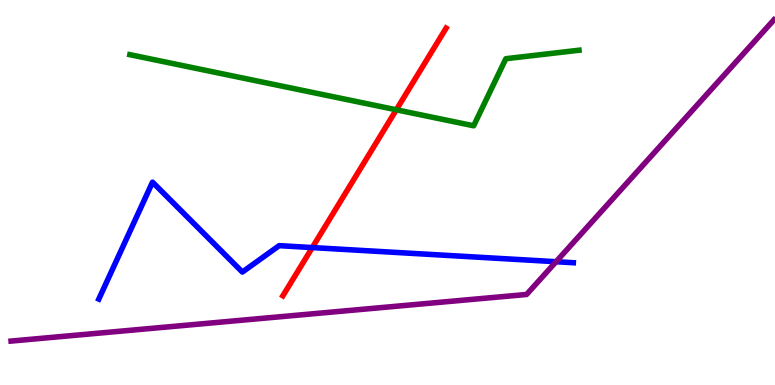[{'lines': ['blue', 'red'], 'intersections': [{'x': 4.03, 'y': 3.57}]}, {'lines': ['green', 'red'], 'intersections': [{'x': 5.11, 'y': 7.15}]}, {'lines': ['purple', 'red'], 'intersections': []}, {'lines': ['blue', 'green'], 'intersections': []}, {'lines': ['blue', 'purple'], 'intersections': [{'x': 7.18, 'y': 3.2}]}, {'lines': ['green', 'purple'], 'intersections': []}]